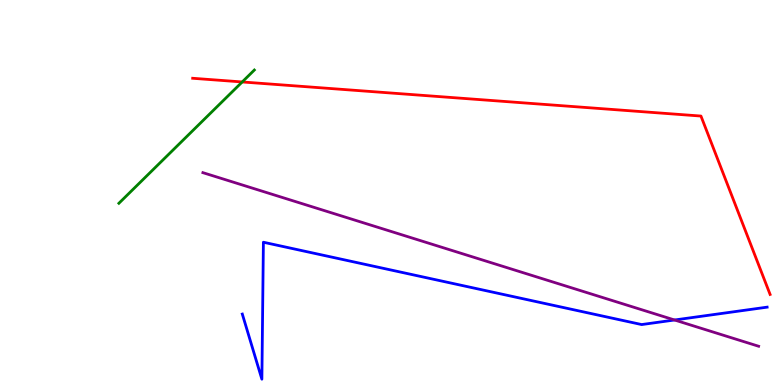[{'lines': ['blue', 'red'], 'intersections': []}, {'lines': ['green', 'red'], 'intersections': [{'x': 3.13, 'y': 7.87}]}, {'lines': ['purple', 'red'], 'intersections': []}, {'lines': ['blue', 'green'], 'intersections': []}, {'lines': ['blue', 'purple'], 'intersections': [{'x': 8.7, 'y': 1.69}]}, {'lines': ['green', 'purple'], 'intersections': []}]